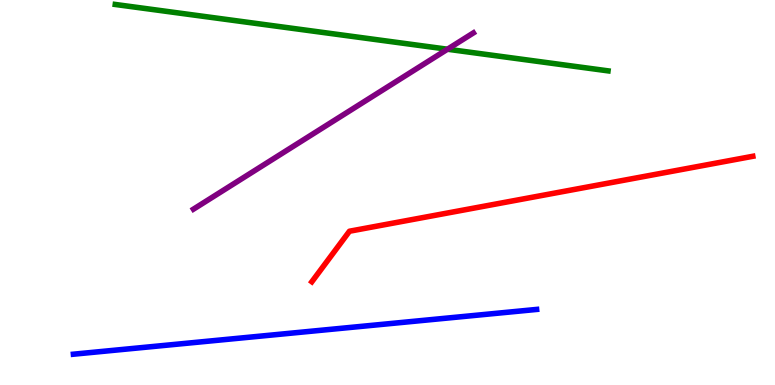[{'lines': ['blue', 'red'], 'intersections': []}, {'lines': ['green', 'red'], 'intersections': []}, {'lines': ['purple', 'red'], 'intersections': []}, {'lines': ['blue', 'green'], 'intersections': []}, {'lines': ['blue', 'purple'], 'intersections': []}, {'lines': ['green', 'purple'], 'intersections': [{'x': 5.77, 'y': 8.72}]}]